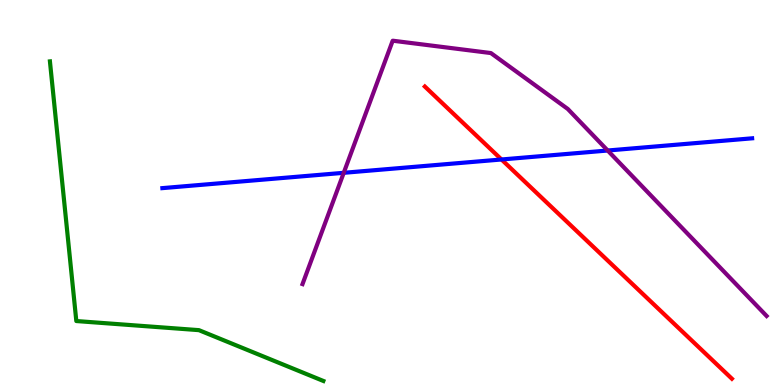[{'lines': ['blue', 'red'], 'intersections': [{'x': 6.47, 'y': 5.86}]}, {'lines': ['green', 'red'], 'intersections': []}, {'lines': ['purple', 'red'], 'intersections': []}, {'lines': ['blue', 'green'], 'intersections': []}, {'lines': ['blue', 'purple'], 'intersections': [{'x': 4.44, 'y': 5.51}, {'x': 7.84, 'y': 6.09}]}, {'lines': ['green', 'purple'], 'intersections': []}]